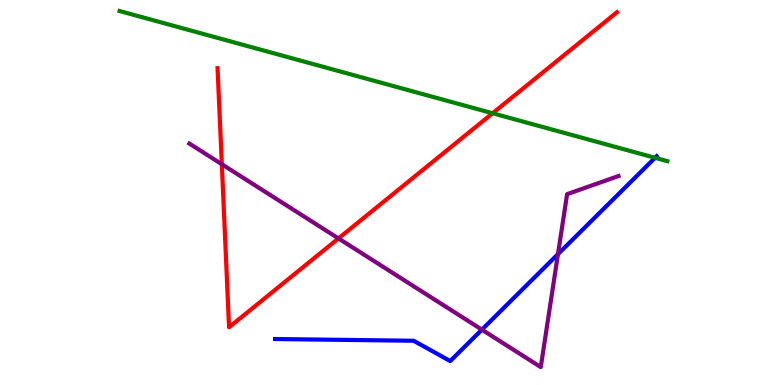[{'lines': ['blue', 'red'], 'intersections': []}, {'lines': ['green', 'red'], 'intersections': [{'x': 6.36, 'y': 7.06}]}, {'lines': ['purple', 'red'], 'intersections': [{'x': 2.86, 'y': 5.73}, {'x': 4.37, 'y': 3.81}]}, {'lines': ['blue', 'green'], 'intersections': [{'x': 8.45, 'y': 5.9}]}, {'lines': ['blue', 'purple'], 'intersections': [{'x': 6.22, 'y': 1.44}, {'x': 7.2, 'y': 3.4}]}, {'lines': ['green', 'purple'], 'intersections': []}]